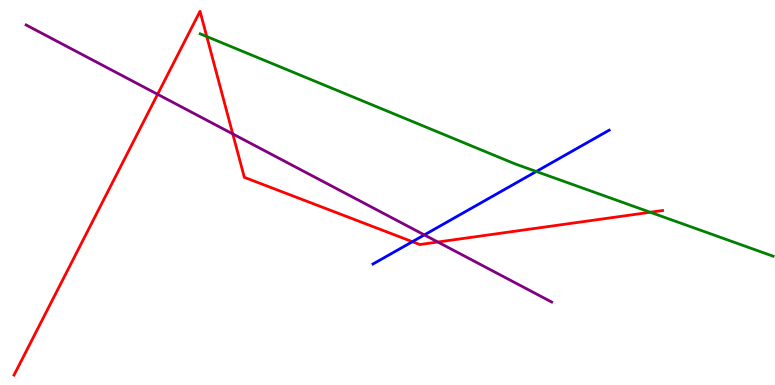[{'lines': ['blue', 'red'], 'intersections': [{'x': 5.32, 'y': 3.72}]}, {'lines': ['green', 'red'], 'intersections': [{'x': 2.67, 'y': 9.05}, {'x': 8.39, 'y': 4.49}]}, {'lines': ['purple', 'red'], 'intersections': [{'x': 2.03, 'y': 7.55}, {'x': 3.0, 'y': 6.52}, {'x': 5.65, 'y': 3.71}]}, {'lines': ['blue', 'green'], 'intersections': [{'x': 6.92, 'y': 5.55}]}, {'lines': ['blue', 'purple'], 'intersections': [{'x': 5.48, 'y': 3.9}]}, {'lines': ['green', 'purple'], 'intersections': []}]